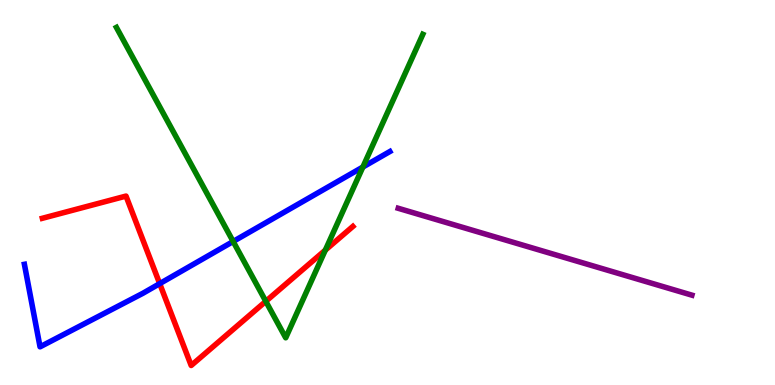[{'lines': ['blue', 'red'], 'intersections': [{'x': 2.06, 'y': 2.63}]}, {'lines': ['green', 'red'], 'intersections': [{'x': 3.43, 'y': 2.17}, {'x': 4.2, 'y': 3.5}]}, {'lines': ['purple', 'red'], 'intersections': []}, {'lines': ['blue', 'green'], 'intersections': [{'x': 3.01, 'y': 3.73}, {'x': 4.68, 'y': 5.66}]}, {'lines': ['blue', 'purple'], 'intersections': []}, {'lines': ['green', 'purple'], 'intersections': []}]